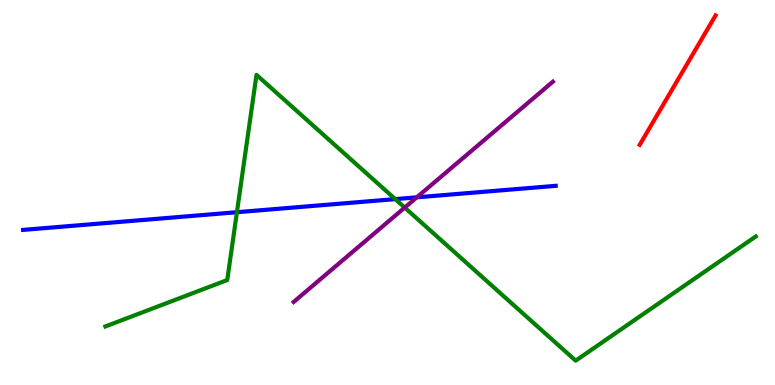[{'lines': ['blue', 'red'], 'intersections': []}, {'lines': ['green', 'red'], 'intersections': []}, {'lines': ['purple', 'red'], 'intersections': []}, {'lines': ['blue', 'green'], 'intersections': [{'x': 3.06, 'y': 4.49}, {'x': 5.1, 'y': 4.83}]}, {'lines': ['blue', 'purple'], 'intersections': [{'x': 5.38, 'y': 4.87}]}, {'lines': ['green', 'purple'], 'intersections': [{'x': 5.22, 'y': 4.61}]}]